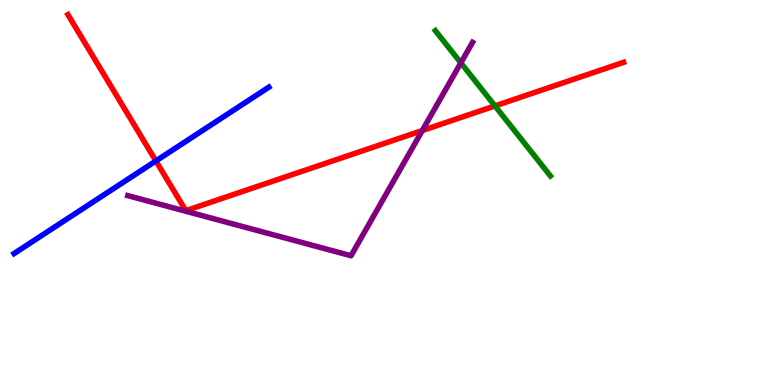[{'lines': ['blue', 'red'], 'intersections': [{'x': 2.01, 'y': 5.82}]}, {'lines': ['green', 'red'], 'intersections': [{'x': 6.39, 'y': 7.25}]}, {'lines': ['purple', 'red'], 'intersections': [{'x': 5.45, 'y': 6.61}]}, {'lines': ['blue', 'green'], 'intersections': []}, {'lines': ['blue', 'purple'], 'intersections': []}, {'lines': ['green', 'purple'], 'intersections': [{'x': 5.95, 'y': 8.37}]}]